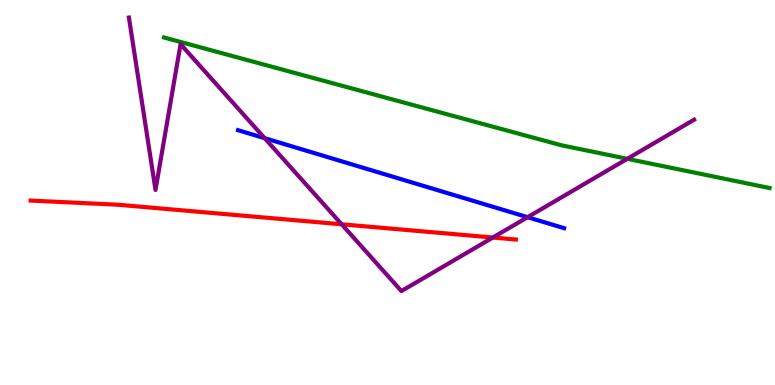[{'lines': ['blue', 'red'], 'intersections': []}, {'lines': ['green', 'red'], 'intersections': []}, {'lines': ['purple', 'red'], 'intersections': [{'x': 4.41, 'y': 4.17}, {'x': 6.36, 'y': 3.83}]}, {'lines': ['blue', 'green'], 'intersections': []}, {'lines': ['blue', 'purple'], 'intersections': [{'x': 3.41, 'y': 6.41}, {'x': 6.81, 'y': 4.36}]}, {'lines': ['green', 'purple'], 'intersections': [{'x': 8.09, 'y': 5.87}]}]